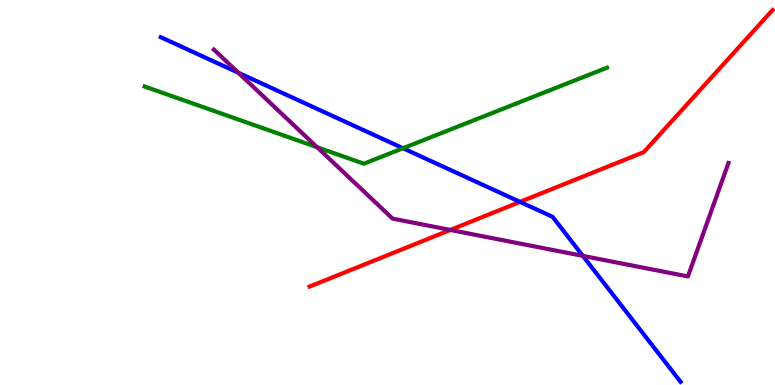[{'lines': ['blue', 'red'], 'intersections': [{'x': 6.71, 'y': 4.76}]}, {'lines': ['green', 'red'], 'intersections': []}, {'lines': ['purple', 'red'], 'intersections': [{'x': 5.81, 'y': 4.03}]}, {'lines': ['blue', 'green'], 'intersections': [{'x': 5.2, 'y': 6.15}]}, {'lines': ['blue', 'purple'], 'intersections': [{'x': 3.08, 'y': 8.11}, {'x': 7.52, 'y': 3.35}]}, {'lines': ['green', 'purple'], 'intersections': [{'x': 4.09, 'y': 6.18}]}]